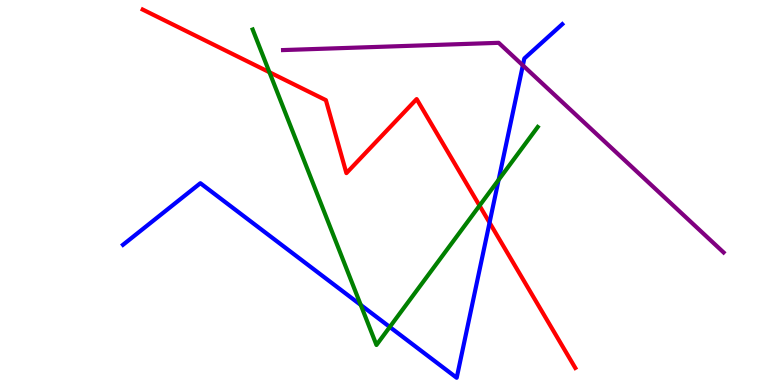[{'lines': ['blue', 'red'], 'intersections': [{'x': 6.32, 'y': 4.22}]}, {'lines': ['green', 'red'], 'intersections': [{'x': 3.48, 'y': 8.12}, {'x': 6.19, 'y': 4.66}]}, {'lines': ['purple', 'red'], 'intersections': []}, {'lines': ['blue', 'green'], 'intersections': [{'x': 4.65, 'y': 2.08}, {'x': 5.03, 'y': 1.51}, {'x': 6.43, 'y': 5.33}]}, {'lines': ['blue', 'purple'], 'intersections': [{'x': 6.75, 'y': 8.3}]}, {'lines': ['green', 'purple'], 'intersections': []}]